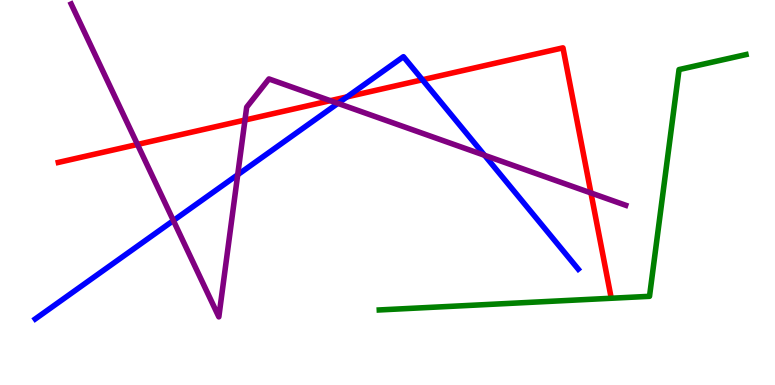[{'lines': ['blue', 'red'], 'intersections': [{'x': 4.48, 'y': 7.48}, {'x': 5.45, 'y': 7.93}]}, {'lines': ['green', 'red'], 'intersections': []}, {'lines': ['purple', 'red'], 'intersections': [{'x': 1.77, 'y': 6.25}, {'x': 3.16, 'y': 6.88}, {'x': 4.26, 'y': 7.39}, {'x': 7.63, 'y': 4.99}]}, {'lines': ['blue', 'green'], 'intersections': []}, {'lines': ['blue', 'purple'], 'intersections': [{'x': 2.24, 'y': 4.27}, {'x': 3.07, 'y': 5.46}, {'x': 4.36, 'y': 7.32}, {'x': 6.25, 'y': 5.97}]}, {'lines': ['green', 'purple'], 'intersections': []}]